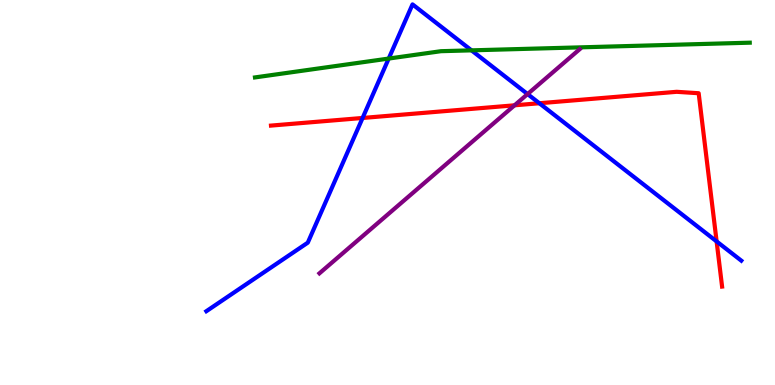[{'lines': ['blue', 'red'], 'intersections': [{'x': 4.68, 'y': 6.94}, {'x': 6.96, 'y': 7.32}, {'x': 9.25, 'y': 3.73}]}, {'lines': ['green', 'red'], 'intersections': []}, {'lines': ['purple', 'red'], 'intersections': [{'x': 6.64, 'y': 7.26}]}, {'lines': ['blue', 'green'], 'intersections': [{'x': 5.02, 'y': 8.48}, {'x': 6.08, 'y': 8.69}]}, {'lines': ['blue', 'purple'], 'intersections': [{'x': 6.81, 'y': 7.56}]}, {'lines': ['green', 'purple'], 'intersections': []}]